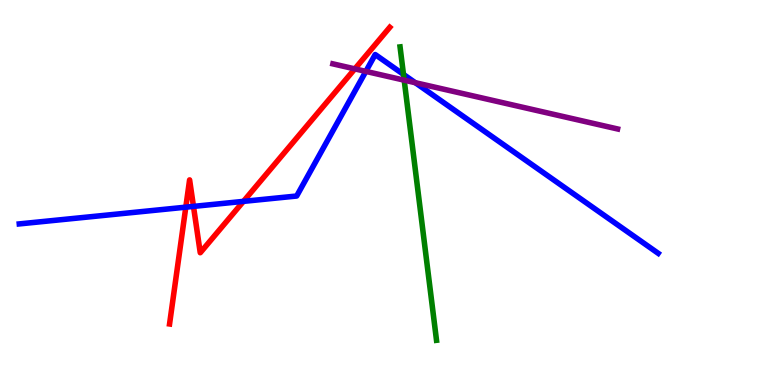[{'lines': ['blue', 'red'], 'intersections': [{'x': 2.4, 'y': 4.62}, {'x': 2.5, 'y': 4.64}, {'x': 3.14, 'y': 4.77}]}, {'lines': ['green', 'red'], 'intersections': []}, {'lines': ['purple', 'red'], 'intersections': [{'x': 4.58, 'y': 8.21}]}, {'lines': ['blue', 'green'], 'intersections': [{'x': 5.21, 'y': 8.07}]}, {'lines': ['blue', 'purple'], 'intersections': [{'x': 4.72, 'y': 8.15}, {'x': 5.36, 'y': 7.85}]}, {'lines': ['green', 'purple'], 'intersections': [{'x': 5.22, 'y': 7.92}]}]